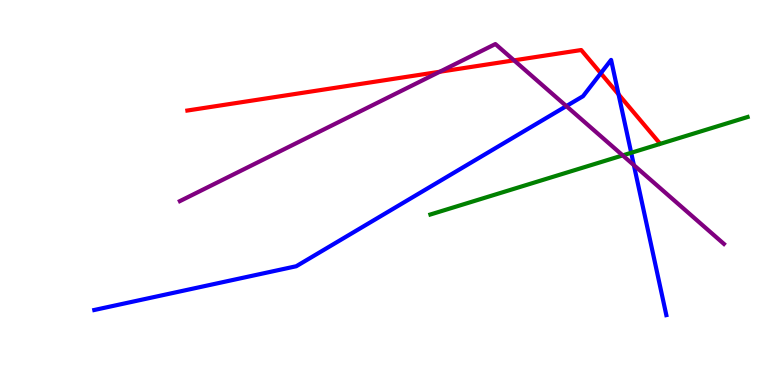[{'lines': ['blue', 'red'], 'intersections': [{'x': 7.75, 'y': 8.1}, {'x': 7.98, 'y': 7.55}]}, {'lines': ['green', 'red'], 'intersections': []}, {'lines': ['purple', 'red'], 'intersections': [{'x': 5.67, 'y': 8.14}, {'x': 6.63, 'y': 8.43}]}, {'lines': ['blue', 'green'], 'intersections': [{'x': 8.14, 'y': 6.03}]}, {'lines': ['blue', 'purple'], 'intersections': [{'x': 7.31, 'y': 7.24}, {'x': 8.18, 'y': 5.71}]}, {'lines': ['green', 'purple'], 'intersections': [{'x': 8.03, 'y': 5.96}]}]